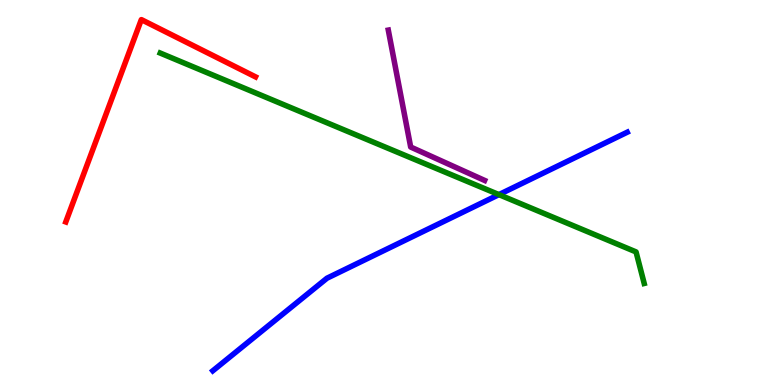[{'lines': ['blue', 'red'], 'intersections': []}, {'lines': ['green', 'red'], 'intersections': []}, {'lines': ['purple', 'red'], 'intersections': []}, {'lines': ['blue', 'green'], 'intersections': [{'x': 6.44, 'y': 4.95}]}, {'lines': ['blue', 'purple'], 'intersections': []}, {'lines': ['green', 'purple'], 'intersections': []}]